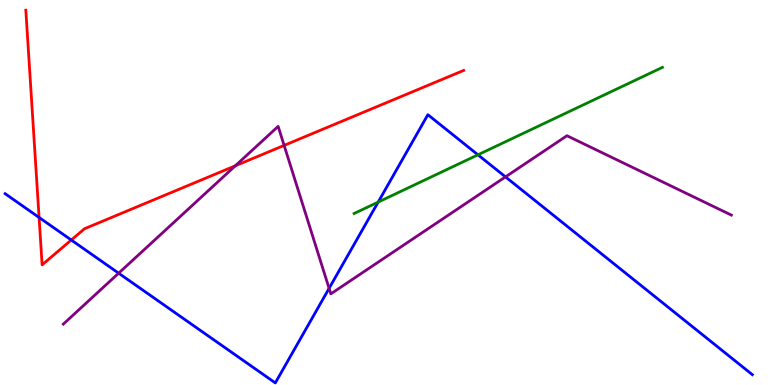[{'lines': ['blue', 'red'], 'intersections': [{'x': 0.504, 'y': 4.35}, {'x': 0.92, 'y': 3.77}]}, {'lines': ['green', 'red'], 'intersections': []}, {'lines': ['purple', 'red'], 'intersections': [{'x': 3.04, 'y': 5.69}, {'x': 3.67, 'y': 6.22}]}, {'lines': ['blue', 'green'], 'intersections': [{'x': 4.88, 'y': 4.75}, {'x': 6.17, 'y': 5.98}]}, {'lines': ['blue', 'purple'], 'intersections': [{'x': 1.53, 'y': 2.9}, {'x': 4.25, 'y': 2.51}, {'x': 6.52, 'y': 5.41}]}, {'lines': ['green', 'purple'], 'intersections': []}]